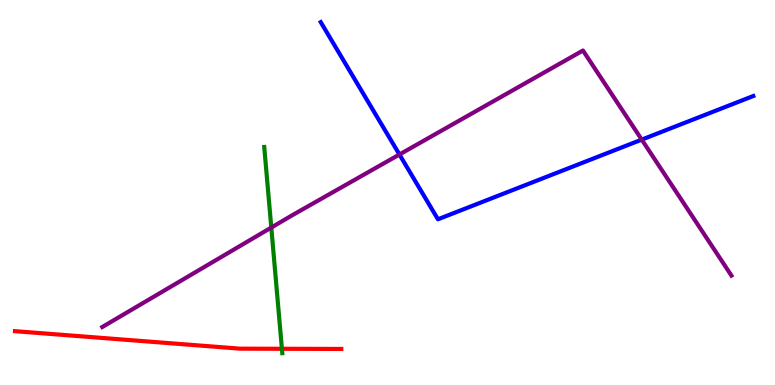[{'lines': ['blue', 'red'], 'intersections': []}, {'lines': ['green', 'red'], 'intersections': [{'x': 3.64, 'y': 0.941}]}, {'lines': ['purple', 'red'], 'intersections': []}, {'lines': ['blue', 'green'], 'intersections': []}, {'lines': ['blue', 'purple'], 'intersections': [{'x': 5.15, 'y': 5.99}, {'x': 8.28, 'y': 6.37}]}, {'lines': ['green', 'purple'], 'intersections': [{'x': 3.5, 'y': 4.09}]}]